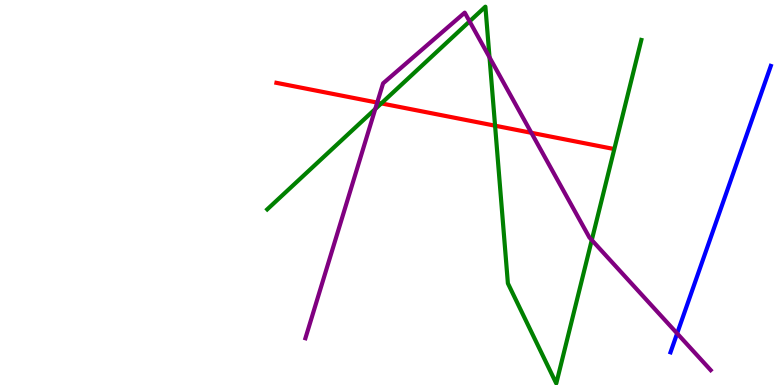[{'lines': ['blue', 'red'], 'intersections': []}, {'lines': ['green', 'red'], 'intersections': [{'x': 4.92, 'y': 7.31}, {'x': 6.39, 'y': 6.74}]}, {'lines': ['purple', 'red'], 'intersections': [{'x': 4.87, 'y': 7.34}, {'x': 6.86, 'y': 6.55}]}, {'lines': ['blue', 'green'], 'intersections': []}, {'lines': ['blue', 'purple'], 'intersections': [{'x': 8.74, 'y': 1.34}]}, {'lines': ['green', 'purple'], 'intersections': [{'x': 4.84, 'y': 7.17}, {'x': 6.06, 'y': 9.44}, {'x': 6.32, 'y': 8.51}, {'x': 7.64, 'y': 3.76}]}]